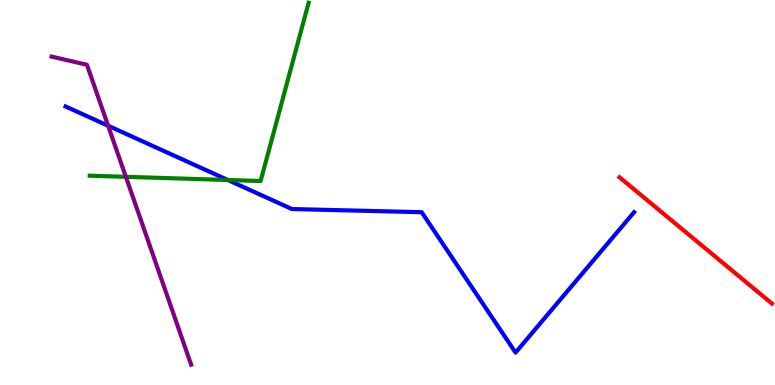[{'lines': ['blue', 'red'], 'intersections': []}, {'lines': ['green', 'red'], 'intersections': []}, {'lines': ['purple', 'red'], 'intersections': []}, {'lines': ['blue', 'green'], 'intersections': [{'x': 2.94, 'y': 5.32}]}, {'lines': ['blue', 'purple'], 'intersections': [{'x': 1.39, 'y': 6.73}]}, {'lines': ['green', 'purple'], 'intersections': [{'x': 1.62, 'y': 5.41}]}]